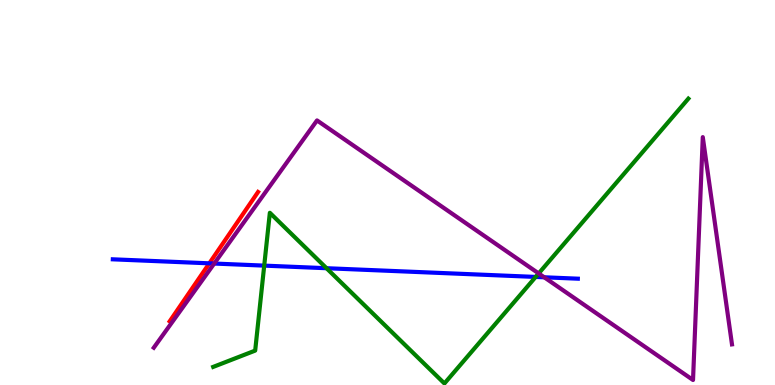[{'lines': ['blue', 'red'], 'intersections': [{'x': 2.7, 'y': 3.16}]}, {'lines': ['green', 'red'], 'intersections': []}, {'lines': ['purple', 'red'], 'intersections': []}, {'lines': ['blue', 'green'], 'intersections': [{'x': 3.41, 'y': 3.1}, {'x': 4.21, 'y': 3.03}, {'x': 6.91, 'y': 2.81}]}, {'lines': ['blue', 'purple'], 'intersections': [{'x': 2.76, 'y': 3.15}, {'x': 7.02, 'y': 2.8}]}, {'lines': ['green', 'purple'], 'intersections': [{'x': 6.95, 'y': 2.9}]}]